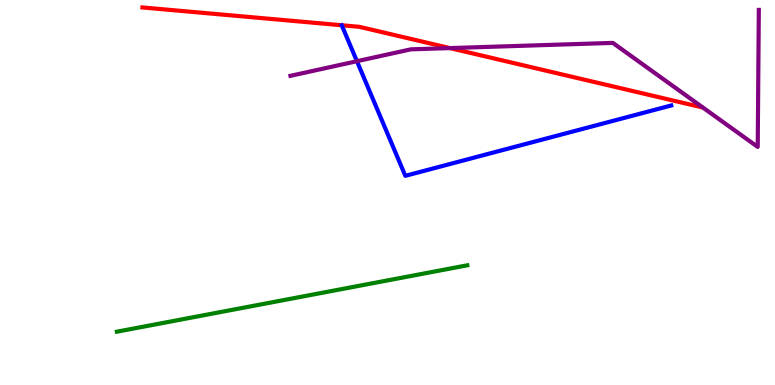[{'lines': ['blue', 'red'], 'intersections': []}, {'lines': ['green', 'red'], 'intersections': []}, {'lines': ['purple', 'red'], 'intersections': [{'x': 5.81, 'y': 8.75}]}, {'lines': ['blue', 'green'], 'intersections': []}, {'lines': ['blue', 'purple'], 'intersections': [{'x': 4.61, 'y': 8.41}]}, {'lines': ['green', 'purple'], 'intersections': []}]